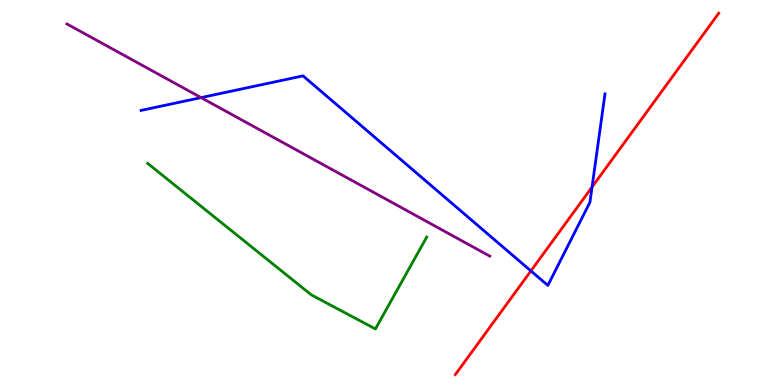[{'lines': ['blue', 'red'], 'intersections': [{'x': 6.85, 'y': 2.96}, {'x': 7.64, 'y': 5.14}]}, {'lines': ['green', 'red'], 'intersections': []}, {'lines': ['purple', 'red'], 'intersections': []}, {'lines': ['blue', 'green'], 'intersections': []}, {'lines': ['blue', 'purple'], 'intersections': [{'x': 2.59, 'y': 7.46}]}, {'lines': ['green', 'purple'], 'intersections': []}]